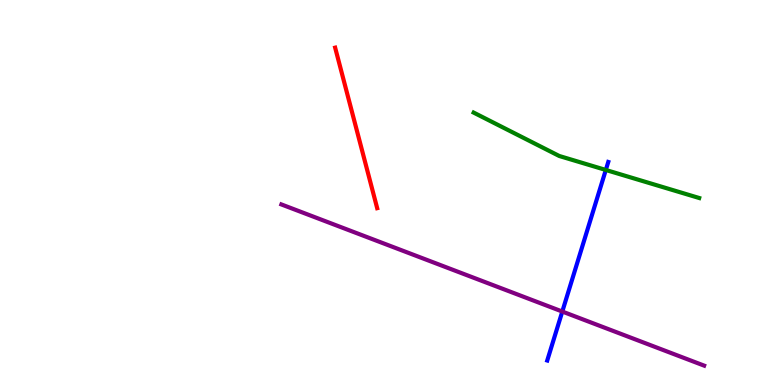[{'lines': ['blue', 'red'], 'intersections': []}, {'lines': ['green', 'red'], 'intersections': []}, {'lines': ['purple', 'red'], 'intersections': []}, {'lines': ['blue', 'green'], 'intersections': [{'x': 7.82, 'y': 5.59}]}, {'lines': ['blue', 'purple'], 'intersections': [{'x': 7.26, 'y': 1.91}]}, {'lines': ['green', 'purple'], 'intersections': []}]